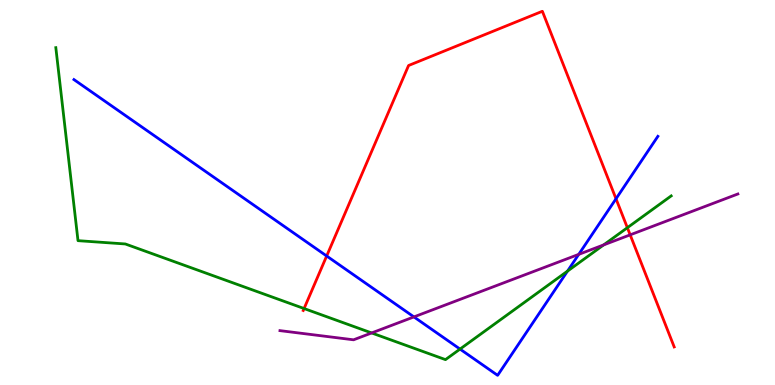[{'lines': ['blue', 'red'], 'intersections': [{'x': 4.22, 'y': 3.35}, {'x': 7.95, 'y': 4.84}]}, {'lines': ['green', 'red'], 'intersections': [{'x': 3.92, 'y': 1.99}, {'x': 8.1, 'y': 4.09}]}, {'lines': ['purple', 'red'], 'intersections': [{'x': 8.13, 'y': 3.9}]}, {'lines': ['blue', 'green'], 'intersections': [{'x': 5.94, 'y': 0.933}, {'x': 7.32, 'y': 2.96}]}, {'lines': ['blue', 'purple'], 'intersections': [{'x': 5.34, 'y': 1.77}, {'x': 7.47, 'y': 3.39}]}, {'lines': ['green', 'purple'], 'intersections': [{'x': 4.8, 'y': 1.35}, {'x': 7.79, 'y': 3.64}]}]